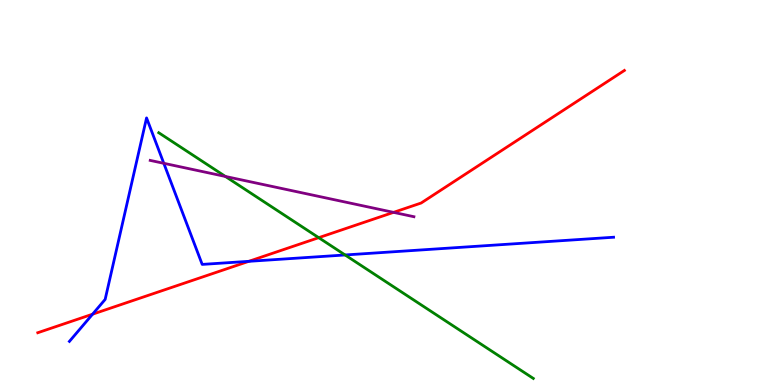[{'lines': ['blue', 'red'], 'intersections': [{'x': 1.19, 'y': 1.84}, {'x': 3.21, 'y': 3.21}]}, {'lines': ['green', 'red'], 'intersections': [{'x': 4.11, 'y': 3.83}]}, {'lines': ['purple', 'red'], 'intersections': [{'x': 5.08, 'y': 4.48}]}, {'lines': ['blue', 'green'], 'intersections': [{'x': 4.45, 'y': 3.38}]}, {'lines': ['blue', 'purple'], 'intersections': [{'x': 2.11, 'y': 5.76}]}, {'lines': ['green', 'purple'], 'intersections': [{'x': 2.91, 'y': 5.42}]}]